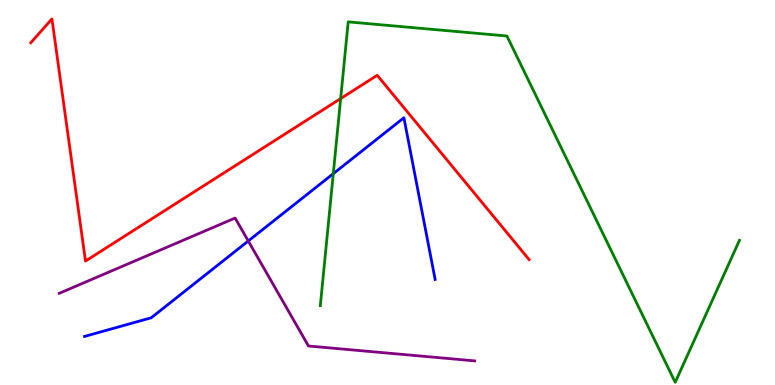[{'lines': ['blue', 'red'], 'intersections': []}, {'lines': ['green', 'red'], 'intersections': [{'x': 4.4, 'y': 7.44}]}, {'lines': ['purple', 'red'], 'intersections': []}, {'lines': ['blue', 'green'], 'intersections': [{'x': 4.3, 'y': 5.49}]}, {'lines': ['blue', 'purple'], 'intersections': [{'x': 3.2, 'y': 3.74}]}, {'lines': ['green', 'purple'], 'intersections': []}]